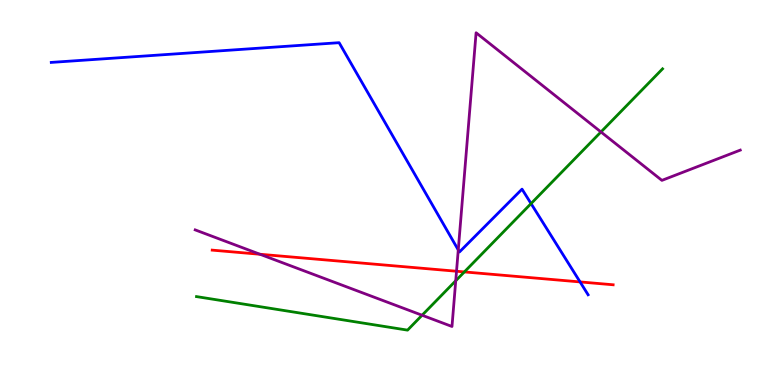[{'lines': ['blue', 'red'], 'intersections': [{'x': 7.48, 'y': 2.68}]}, {'lines': ['green', 'red'], 'intersections': [{'x': 5.99, 'y': 2.94}]}, {'lines': ['purple', 'red'], 'intersections': [{'x': 3.35, 'y': 3.4}, {'x': 5.89, 'y': 2.95}]}, {'lines': ['blue', 'green'], 'intersections': [{'x': 6.85, 'y': 4.71}]}, {'lines': ['blue', 'purple'], 'intersections': [{'x': 5.91, 'y': 3.51}]}, {'lines': ['green', 'purple'], 'intersections': [{'x': 5.45, 'y': 1.81}, {'x': 5.88, 'y': 2.71}, {'x': 7.75, 'y': 6.57}]}]